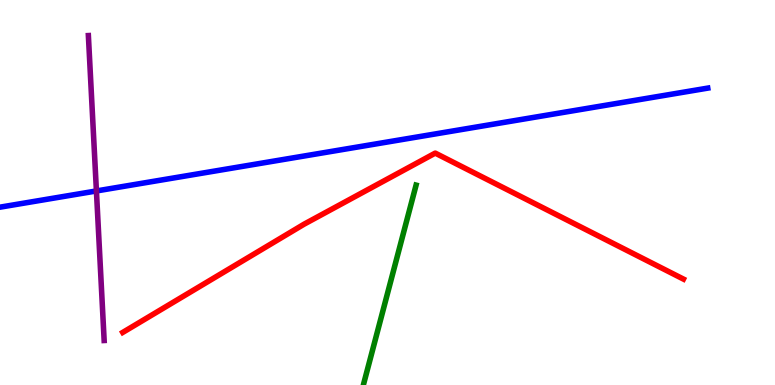[{'lines': ['blue', 'red'], 'intersections': []}, {'lines': ['green', 'red'], 'intersections': []}, {'lines': ['purple', 'red'], 'intersections': []}, {'lines': ['blue', 'green'], 'intersections': []}, {'lines': ['blue', 'purple'], 'intersections': [{'x': 1.24, 'y': 5.04}]}, {'lines': ['green', 'purple'], 'intersections': []}]